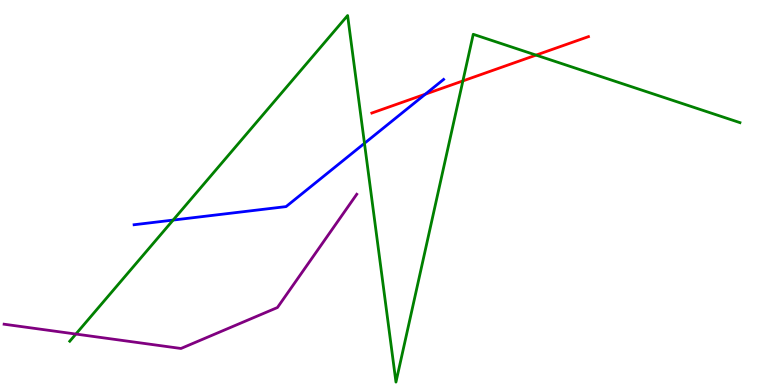[{'lines': ['blue', 'red'], 'intersections': [{'x': 5.49, 'y': 7.55}]}, {'lines': ['green', 'red'], 'intersections': [{'x': 5.97, 'y': 7.9}, {'x': 6.92, 'y': 8.57}]}, {'lines': ['purple', 'red'], 'intersections': []}, {'lines': ['blue', 'green'], 'intersections': [{'x': 2.23, 'y': 4.28}, {'x': 4.7, 'y': 6.28}]}, {'lines': ['blue', 'purple'], 'intersections': []}, {'lines': ['green', 'purple'], 'intersections': [{'x': 0.979, 'y': 1.32}]}]